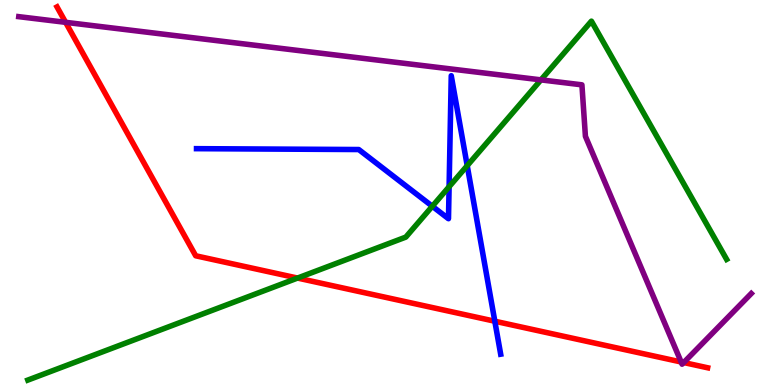[{'lines': ['blue', 'red'], 'intersections': [{'x': 6.38, 'y': 1.66}]}, {'lines': ['green', 'red'], 'intersections': [{'x': 3.84, 'y': 2.78}]}, {'lines': ['purple', 'red'], 'intersections': [{'x': 0.847, 'y': 9.42}, {'x': 8.79, 'y': 0.598}, {'x': 8.82, 'y': 0.583}]}, {'lines': ['blue', 'green'], 'intersections': [{'x': 5.58, 'y': 4.64}, {'x': 5.79, 'y': 5.15}, {'x': 6.03, 'y': 5.7}]}, {'lines': ['blue', 'purple'], 'intersections': []}, {'lines': ['green', 'purple'], 'intersections': [{'x': 6.98, 'y': 7.93}]}]